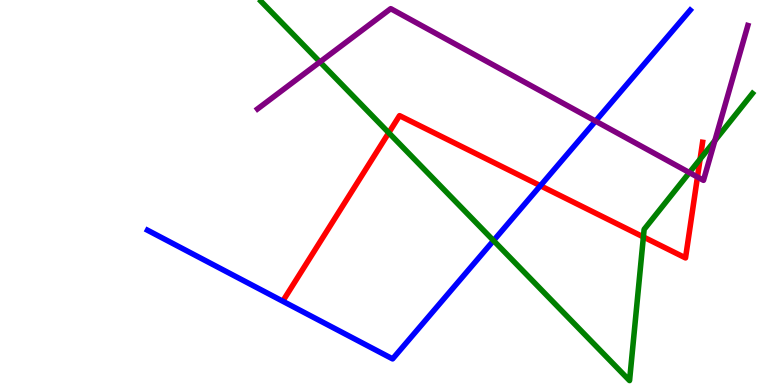[{'lines': ['blue', 'red'], 'intersections': [{'x': 6.97, 'y': 5.18}]}, {'lines': ['green', 'red'], 'intersections': [{'x': 5.02, 'y': 6.55}, {'x': 8.3, 'y': 3.85}, {'x': 9.03, 'y': 5.87}]}, {'lines': ['purple', 'red'], 'intersections': [{'x': 9.0, 'y': 5.4}]}, {'lines': ['blue', 'green'], 'intersections': [{'x': 6.37, 'y': 3.75}]}, {'lines': ['blue', 'purple'], 'intersections': [{'x': 7.68, 'y': 6.86}]}, {'lines': ['green', 'purple'], 'intersections': [{'x': 4.13, 'y': 8.39}, {'x': 8.9, 'y': 5.52}, {'x': 9.22, 'y': 6.35}]}]